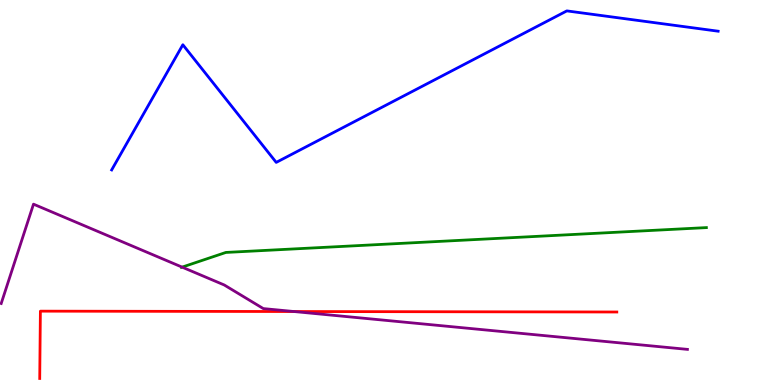[{'lines': ['blue', 'red'], 'intersections': []}, {'lines': ['green', 'red'], 'intersections': []}, {'lines': ['purple', 'red'], 'intersections': [{'x': 3.79, 'y': 1.91}]}, {'lines': ['blue', 'green'], 'intersections': []}, {'lines': ['blue', 'purple'], 'intersections': []}, {'lines': ['green', 'purple'], 'intersections': [{'x': 2.35, 'y': 3.06}]}]